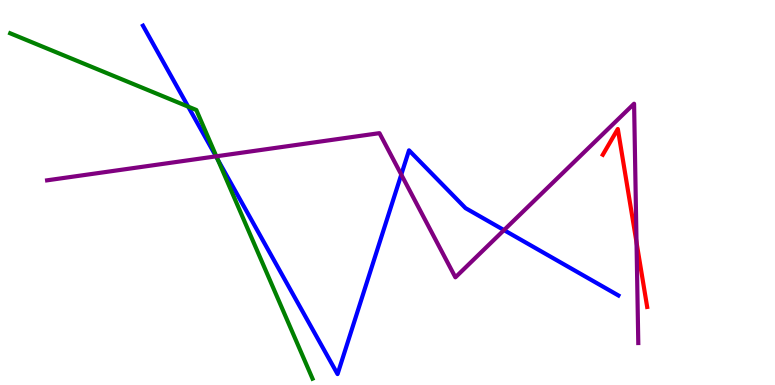[{'lines': ['blue', 'red'], 'intersections': []}, {'lines': ['green', 'red'], 'intersections': []}, {'lines': ['purple', 'red'], 'intersections': [{'x': 8.21, 'y': 3.7}]}, {'lines': ['blue', 'green'], 'intersections': [{'x': 2.43, 'y': 7.23}, {'x': 2.81, 'y': 5.85}]}, {'lines': ['blue', 'purple'], 'intersections': [{'x': 2.79, 'y': 5.94}, {'x': 5.18, 'y': 5.47}, {'x': 6.5, 'y': 4.02}]}, {'lines': ['green', 'purple'], 'intersections': [{'x': 2.79, 'y': 5.94}]}]